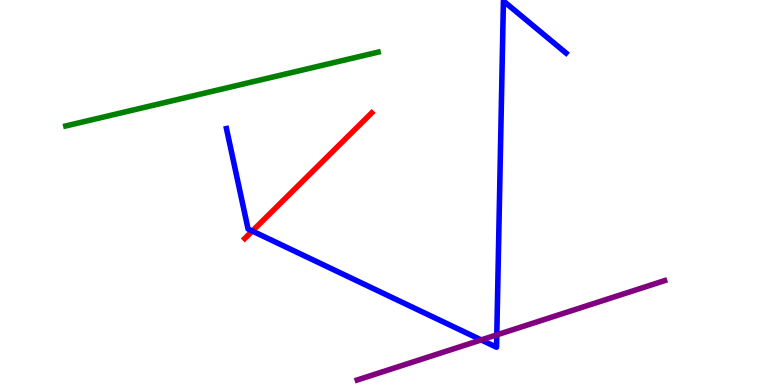[{'lines': ['blue', 'red'], 'intersections': [{'x': 3.26, 'y': 4.0}]}, {'lines': ['green', 'red'], 'intersections': []}, {'lines': ['purple', 'red'], 'intersections': []}, {'lines': ['blue', 'green'], 'intersections': []}, {'lines': ['blue', 'purple'], 'intersections': [{'x': 6.21, 'y': 1.17}, {'x': 6.41, 'y': 1.3}]}, {'lines': ['green', 'purple'], 'intersections': []}]